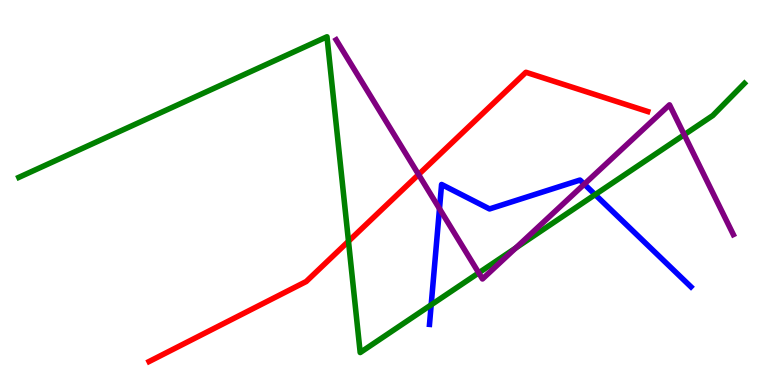[{'lines': ['blue', 'red'], 'intersections': []}, {'lines': ['green', 'red'], 'intersections': [{'x': 4.5, 'y': 3.73}]}, {'lines': ['purple', 'red'], 'intersections': [{'x': 5.4, 'y': 5.47}]}, {'lines': ['blue', 'green'], 'intersections': [{'x': 5.56, 'y': 2.08}, {'x': 7.68, 'y': 4.94}]}, {'lines': ['blue', 'purple'], 'intersections': [{'x': 5.67, 'y': 4.58}, {'x': 7.54, 'y': 5.22}]}, {'lines': ['green', 'purple'], 'intersections': [{'x': 6.18, 'y': 2.91}, {'x': 6.65, 'y': 3.56}, {'x': 8.83, 'y': 6.5}]}]